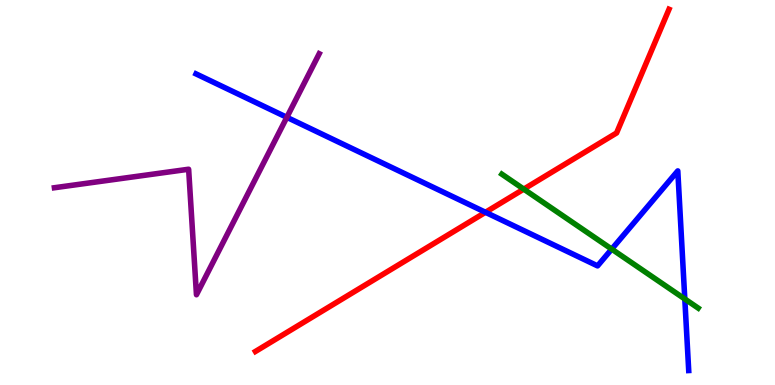[{'lines': ['blue', 'red'], 'intersections': [{'x': 6.26, 'y': 4.49}]}, {'lines': ['green', 'red'], 'intersections': [{'x': 6.76, 'y': 5.09}]}, {'lines': ['purple', 'red'], 'intersections': []}, {'lines': ['blue', 'green'], 'intersections': [{'x': 7.89, 'y': 3.53}, {'x': 8.84, 'y': 2.23}]}, {'lines': ['blue', 'purple'], 'intersections': [{'x': 3.7, 'y': 6.95}]}, {'lines': ['green', 'purple'], 'intersections': []}]